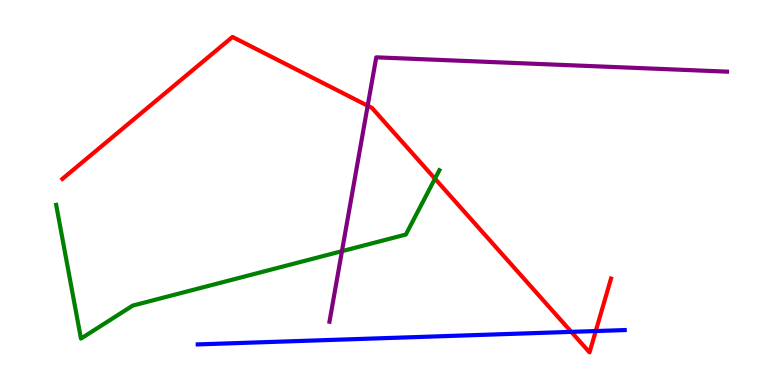[{'lines': ['blue', 'red'], 'intersections': [{'x': 7.37, 'y': 1.38}, {'x': 7.69, 'y': 1.4}]}, {'lines': ['green', 'red'], 'intersections': [{'x': 5.61, 'y': 5.36}]}, {'lines': ['purple', 'red'], 'intersections': [{'x': 4.74, 'y': 7.25}]}, {'lines': ['blue', 'green'], 'intersections': []}, {'lines': ['blue', 'purple'], 'intersections': []}, {'lines': ['green', 'purple'], 'intersections': [{'x': 4.41, 'y': 3.48}]}]